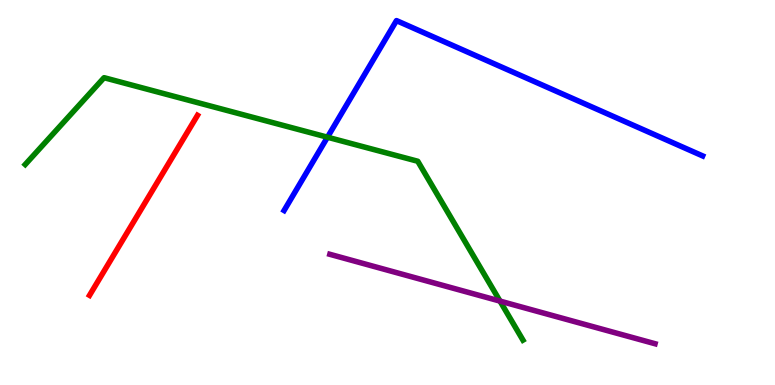[{'lines': ['blue', 'red'], 'intersections': []}, {'lines': ['green', 'red'], 'intersections': []}, {'lines': ['purple', 'red'], 'intersections': []}, {'lines': ['blue', 'green'], 'intersections': [{'x': 4.23, 'y': 6.44}]}, {'lines': ['blue', 'purple'], 'intersections': []}, {'lines': ['green', 'purple'], 'intersections': [{'x': 6.45, 'y': 2.18}]}]